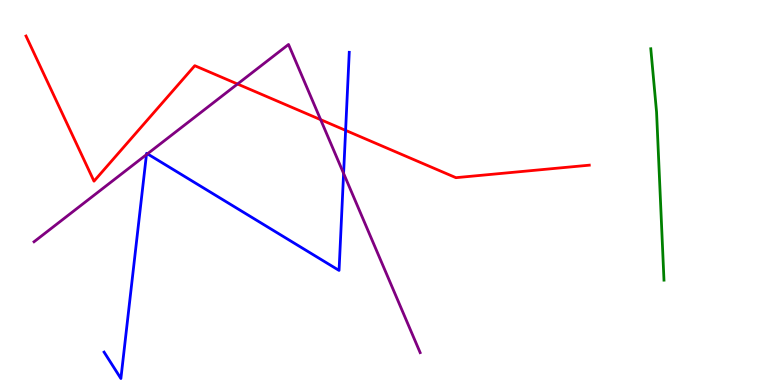[{'lines': ['blue', 'red'], 'intersections': [{'x': 4.46, 'y': 6.61}]}, {'lines': ['green', 'red'], 'intersections': []}, {'lines': ['purple', 'red'], 'intersections': [{'x': 3.06, 'y': 7.82}, {'x': 4.14, 'y': 6.89}]}, {'lines': ['blue', 'green'], 'intersections': []}, {'lines': ['blue', 'purple'], 'intersections': [{'x': 1.89, 'y': 5.98}, {'x': 1.9, 'y': 6.0}, {'x': 4.43, 'y': 5.5}]}, {'lines': ['green', 'purple'], 'intersections': []}]